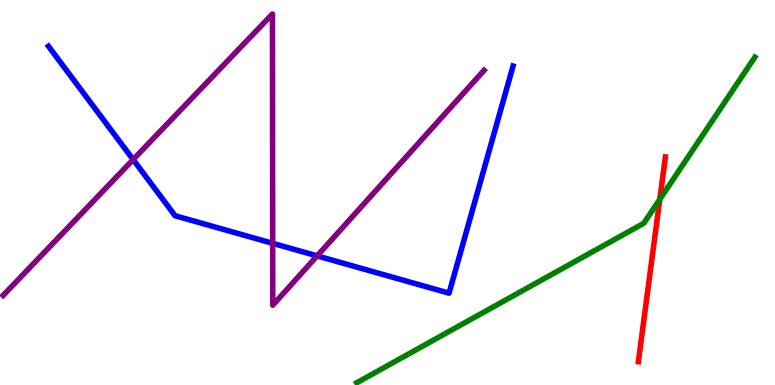[{'lines': ['blue', 'red'], 'intersections': []}, {'lines': ['green', 'red'], 'intersections': [{'x': 8.51, 'y': 4.82}]}, {'lines': ['purple', 'red'], 'intersections': []}, {'lines': ['blue', 'green'], 'intersections': []}, {'lines': ['blue', 'purple'], 'intersections': [{'x': 1.72, 'y': 5.85}, {'x': 3.52, 'y': 3.68}, {'x': 4.09, 'y': 3.35}]}, {'lines': ['green', 'purple'], 'intersections': []}]